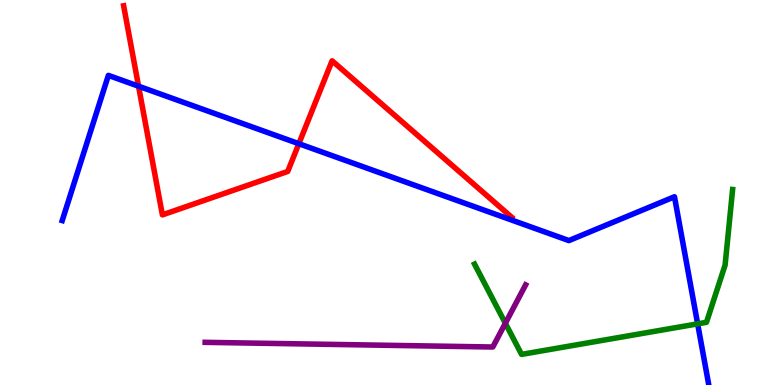[{'lines': ['blue', 'red'], 'intersections': [{'x': 1.79, 'y': 7.76}, {'x': 3.86, 'y': 6.27}]}, {'lines': ['green', 'red'], 'intersections': []}, {'lines': ['purple', 'red'], 'intersections': []}, {'lines': ['blue', 'green'], 'intersections': [{'x': 9.0, 'y': 1.59}]}, {'lines': ['blue', 'purple'], 'intersections': []}, {'lines': ['green', 'purple'], 'intersections': [{'x': 6.52, 'y': 1.6}]}]